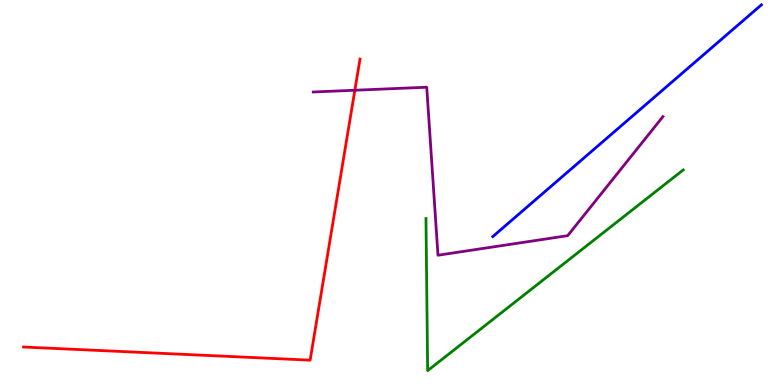[{'lines': ['blue', 'red'], 'intersections': []}, {'lines': ['green', 'red'], 'intersections': []}, {'lines': ['purple', 'red'], 'intersections': [{'x': 4.58, 'y': 7.66}]}, {'lines': ['blue', 'green'], 'intersections': []}, {'lines': ['blue', 'purple'], 'intersections': []}, {'lines': ['green', 'purple'], 'intersections': []}]